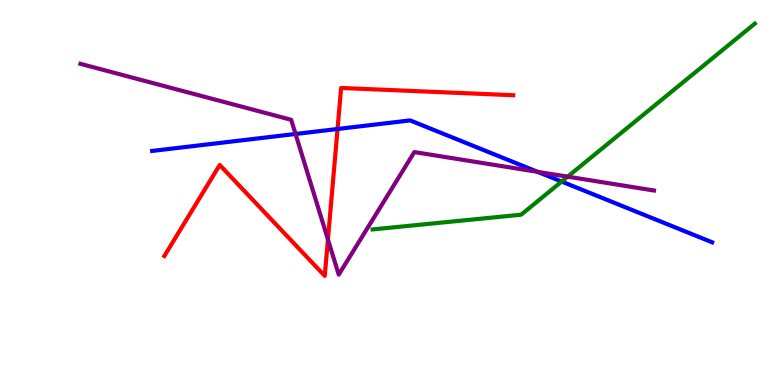[{'lines': ['blue', 'red'], 'intersections': [{'x': 4.36, 'y': 6.65}]}, {'lines': ['green', 'red'], 'intersections': []}, {'lines': ['purple', 'red'], 'intersections': [{'x': 4.23, 'y': 3.78}]}, {'lines': ['blue', 'green'], 'intersections': [{'x': 7.25, 'y': 5.28}]}, {'lines': ['blue', 'purple'], 'intersections': [{'x': 3.81, 'y': 6.52}, {'x': 6.94, 'y': 5.54}]}, {'lines': ['green', 'purple'], 'intersections': [{'x': 7.32, 'y': 5.41}]}]